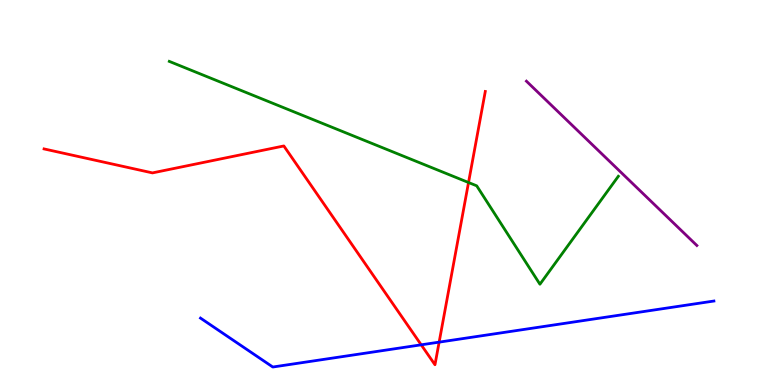[{'lines': ['blue', 'red'], 'intersections': [{'x': 5.43, 'y': 1.04}, {'x': 5.67, 'y': 1.11}]}, {'lines': ['green', 'red'], 'intersections': [{'x': 6.05, 'y': 5.26}]}, {'lines': ['purple', 'red'], 'intersections': []}, {'lines': ['blue', 'green'], 'intersections': []}, {'lines': ['blue', 'purple'], 'intersections': []}, {'lines': ['green', 'purple'], 'intersections': []}]